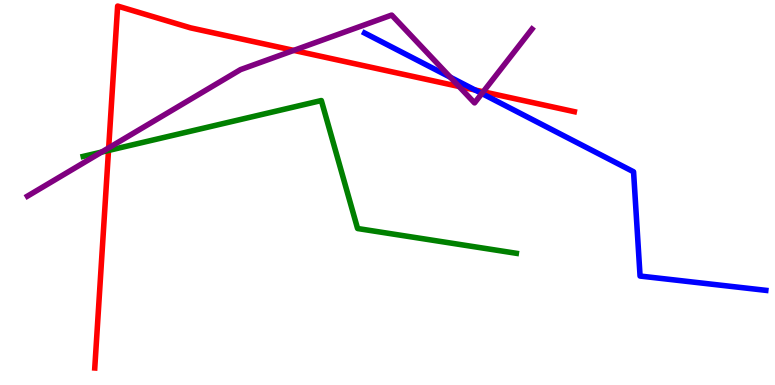[{'lines': ['blue', 'red'], 'intersections': [{'x': 6.13, 'y': 7.66}]}, {'lines': ['green', 'red'], 'intersections': [{'x': 1.4, 'y': 6.09}]}, {'lines': ['purple', 'red'], 'intersections': [{'x': 1.4, 'y': 6.16}, {'x': 3.79, 'y': 8.69}, {'x': 5.92, 'y': 7.75}, {'x': 6.24, 'y': 7.62}]}, {'lines': ['blue', 'green'], 'intersections': []}, {'lines': ['blue', 'purple'], 'intersections': [{'x': 5.81, 'y': 7.99}, {'x': 6.22, 'y': 7.57}]}, {'lines': ['green', 'purple'], 'intersections': [{'x': 1.31, 'y': 6.05}]}]